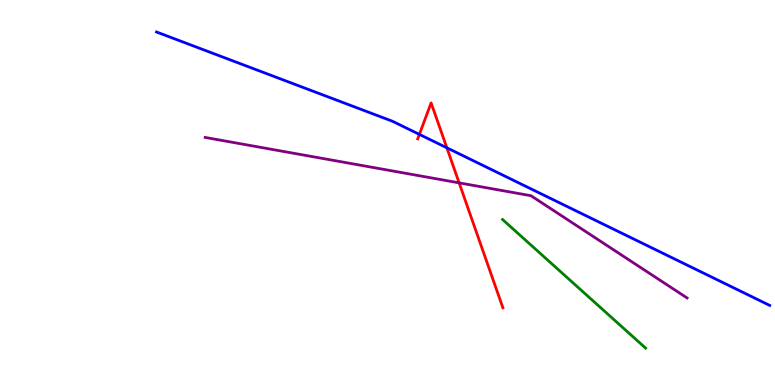[{'lines': ['blue', 'red'], 'intersections': [{'x': 5.41, 'y': 6.51}, {'x': 5.77, 'y': 6.16}]}, {'lines': ['green', 'red'], 'intersections': []}, {'lines': ['purple', 'red'], 'intersections': [{'x': 5.92, 'y': 5.25}]}, {'lines': ['blue', 'green'], 'intersections': []}, {'lines': ['blue', 'purple'], 'intersections': []}, {'lines': ['green', 'purple'], 'intersections': []}]